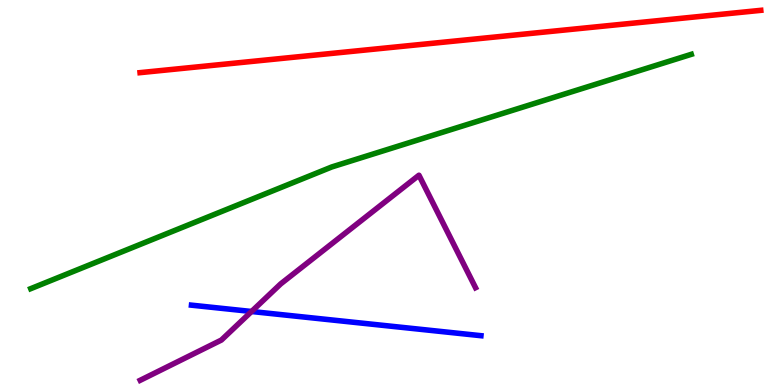[{'lines': ['blue', 'red'], 'intersections': []}, {'lines': ['green', 'red'], 'intersections': []}, {'lines': ['purple', 'red'], 'intersections': []}, {'lines': ['blue', 'green'], 'intersections': []}, {'lines': ['blue', 'purple'], 'intersections': [{'x': 3.25, 'y': 1.91}]}, {'lines': ['green', 'purple'], 'intersections': []}]